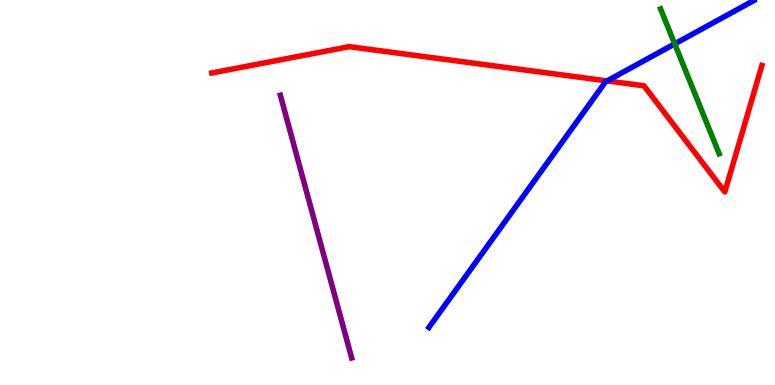[{'lines': ['blue', 'red'], 'intersections': [{'x': 7.83, 'y': 7.9}]}, {'lines': ['green', 'red'], 'intersections': []}, {'lines': ['purple', 'red'], 'intersections': []}, {'lines': ['blue', 'green'], 'intersections': [{'x': 8.71, 'y': 8.86}]}, {'lines': ['blue', 'purple'], 'intersections': []}, {'lines': ['green', 'purple'], 'intersections': []}]